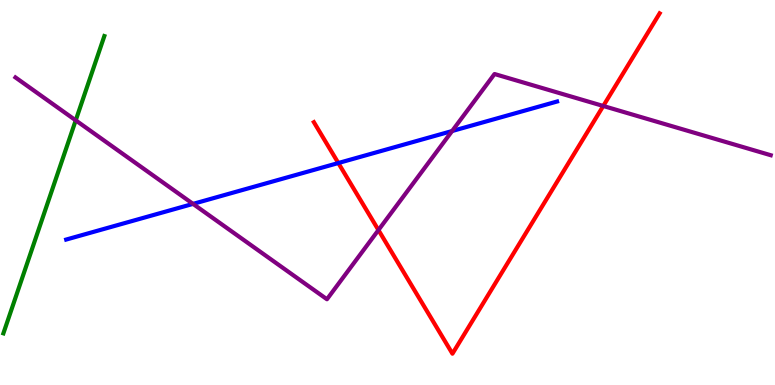[{'lines': ['blue', 'red'], 'intersections': [{'x': 4.37, 'y': 5.77}]}, {'lines': ['green', 'red'], 'intersections': []}, {'lines': ['purple', 'red'], 'intersections': [{'x': 4.88, 'y': 4.02}, {'x': 7.78, 'y': 7.25}]}, {'lines': ['blue', 'green'], 'intersections': []}, {'lines': ['blue', 'purple'], 'intersections': [{'x': 2.49, 'y': 4.7}, {'x': 5.83, 'y': 6.6}]}, {'lines': ['green', 'purple'], 'intersections': [{'x': 0.977, 'y': 6.87}]}]